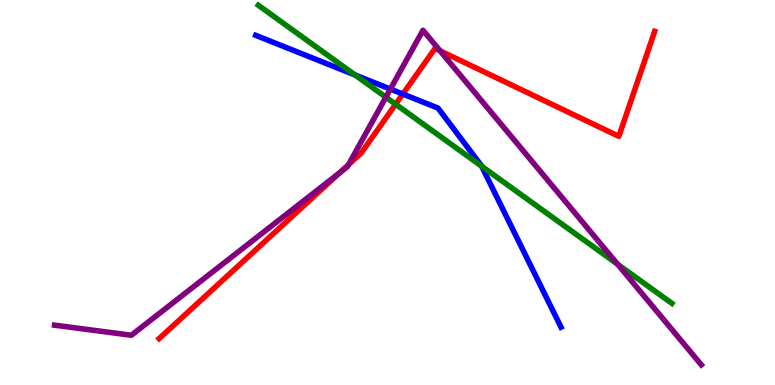[{'lines': ['blue', 'red'], 'intersections': [{'x': 5.2, 'y': 7.56}]}, {'lines': ['green', 'red'], 'intersections': [{'x': 5.11, 'y': 7.29}]}, {'lines': ['purple', 'red'], 'intersections': [{'x': 4.38, 'y': 5.51}, {'x': 4.5, 'y': 5.72}, {'x': 5.68, 'y': 8.68}]}, {'lines': ['blue', 'green'], 'intersections': [{'x': 4.58, 'y': 8.05}, {'x': 6.21, 'y': 5.68}]}, {'lines': ['blue', 'purple'], 'intersections': [{'x': 5.04, 'y': 7.69}]}, {'lines': ['green', 'purple'], 'intersections': [{'x': 4.98, 'y': 7.48}, {'x': 7.97, 'y': 3.14}]}]